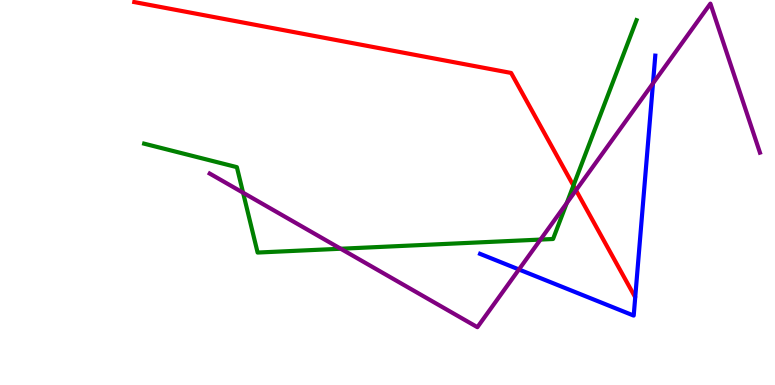[{'lines': ['blue', 'red'], 'intersections': []}, {'lines': ['green', 'red'], 'intersections': [{'x': 7.4, 'y': 5.18}]}, {'lines': ['purple', 'red'], 'intersections': [{'x': 7.43, 'y': 5.06}]}, {'lines': ['blue', 'green'], 'intersections': []}, {'lines': ['blue', 'purple'], 'intersections': [{'x': 6.7, 'y': 3.0}, {'x': 8.43, 'y': 7.83}]}, {'lines': ['green', 'purple'], 'intersections': [{'x': 3.14, 'y': 4.99}, {'x': 4.4, 'y': 3.54}, {'x': 6.97, 'y': 3.78}, {'x': 7.31, 'y': 4.72}]}]